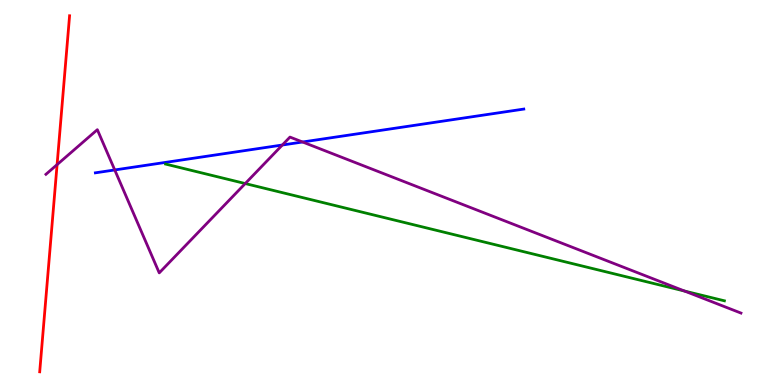[{'lines': ['blue', 'red'], 'intersections': []}, {'lines': ['green', 'red'], 'intersections': []}, {'lines': ['purple', 'red'], 'intersections': [{'x': 0.737, 'y': 5.72}]}, {'lines': ['blue', 'green'], 'intersections': []}, {'lines': ['blue', 'purple'], 'intersections': [{'x': 1.48, 'y': 5.59}, {'x': 3.64, 'y': 6.23}, {'x': 3.9, 'y': 6.31}]}, {'lines': ['green', 'purple'], 'intersections': [{'x': 3.16, 'y': 5.23}, {'x': 8.83, 'y': 2.44}]}]